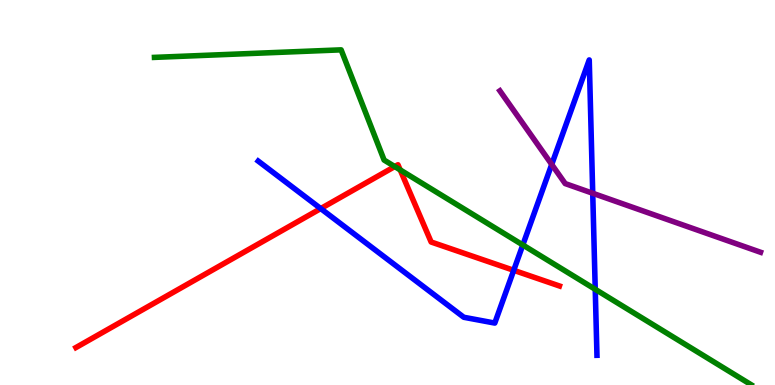[{'lines': ['blue', 'red'], 'intersections': [{'x': 4.14, 'y': 4.58}, {'x': 6.63, 'y': 2.98}]}, {'lines': ['green', 'red'], 'intersections': [{'x': 5.09, 'y': 5.67}, {'x': 5.16, 'y': 5.59}]}, {'lines': ['purple', 'red'], 'intersections': []}, {'lines': ['blue', 'green'], 'intersections': [{'x': 6.75, 'y': 3.64}, {'x': 7.68, 'y': 2.49}]}, {'lines': ['blue', 'purple'], 'intersections': [{'x': 7.12, 'y': 5.73}, {'x': 7.65, 'y': 4.98}]}, {'lines': ['green', 'purple'], 'intersections': []}]